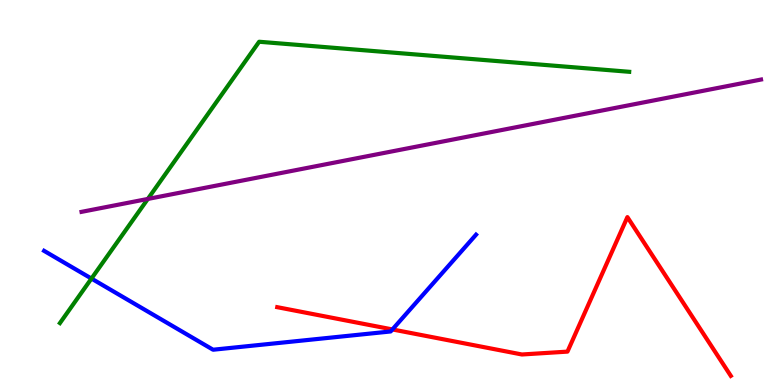[{'lines': ['blue', 'red'], 'intersections': [{'x': 5.06, 'y': 1.44}]}, {'lines': ['green', 'red'], 'intersections': []}, {'lines': ['purple', 'red'], 'intersections': []}, {'lines': ['blue', 'green'], 'intersections': [{'x': 1.18, 'y': 2.76}]}, {'lines': ['blue', 'purple'], 'intersections': []}, {'lines': ['green', 'purple'], 'intersections': [{'x': 1.91, 'y': 4.83}]}]